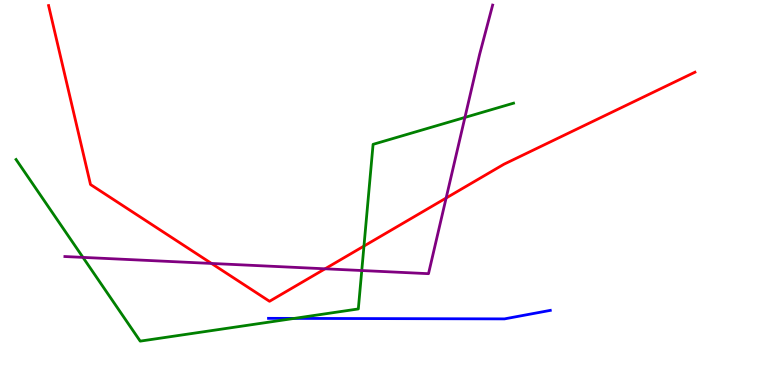[{'lines': ['blue', 'red'], 'intersections': []}, {'lines': ['green', 'red'], 'intersections': [{'x': 4.7, 'y': 3.61}]}, {'lines': ['purple', 'red'], 'intersections': [{'x': 2.73, 'y': 3.16}, {'x': 4.19, 'y': 3.02}, {'x': 5.76, 'y': 4.86}]}, {'lines': ['blue', 'green'], 'intersections': [{'x': 3.8, 'y': 1.73}]}, {'lines': ['blue', 'purple'], 'intersections': []}, {'lines': ['green', 'purple'], 'intersections': [{'x': 1.07, 'y': 3.31}, {'x': 4.67, 'y': 2.97}, {'x': 6.0, 'y': 6.95}]}]